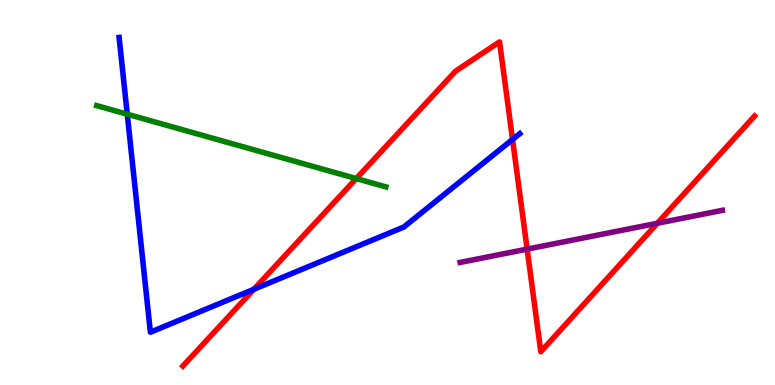[{'lines': ['blue', 'red'], 'intersections': [{'x': 3.28, 'y': 2.49}, {'x': 6.61, 'y': 6.38}]}, {'lines': ['green', 'red'], 'intersections': [{'x': 4.6, 'y': 5.36}]}, {'lines': ['purple', 'red'], 'intersections': [{'x': 6.8, 'y': 3.53}, {'x': 8.48, 'y': 4.2}]}, {'lines': ['blue', 'green'], 'intersections': [{'x': 1.64, 'y': 7.03}]}, {'lines': ['blue', 'purple'], 'intersections': []}, {'lines': ['green', 'purple'], 'intersections': []}]